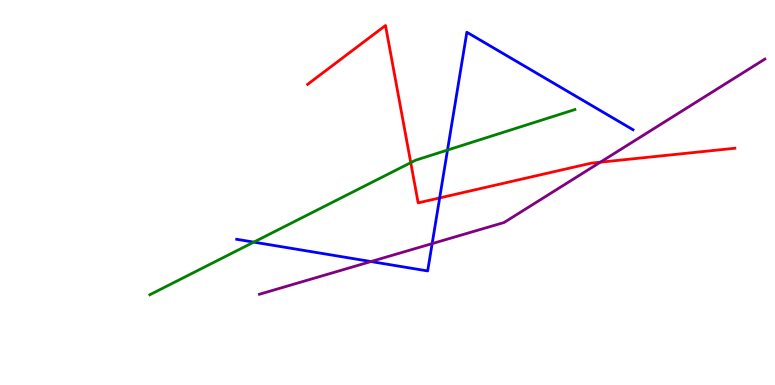[{'lines': ['blue', 'red'], 'intersections': [{'x': 5.67, 'y': 4.86}]}, {'lines': ['green', 'red'], 'intersections': [{'x': 5.3, 'y': 5.78}]}, {'lines': ['purple', 'red'], 'intersections': [{'x': 7.75, 'y': 5.79}]}, {'lines': ['blue', 'green'], 'intersections': [{'x': 3.27, 'y': 3.71}, {'x': 5.77, 'y': 6.1}]}, {'lines': ['blue', 'purple'], 'intersections': [{'x': 4.79, 'y': 3.21}, {'x': 5.58, 'y': 3.67}]}, {'lines': ['green', 'purple'], 'intersections': []}]